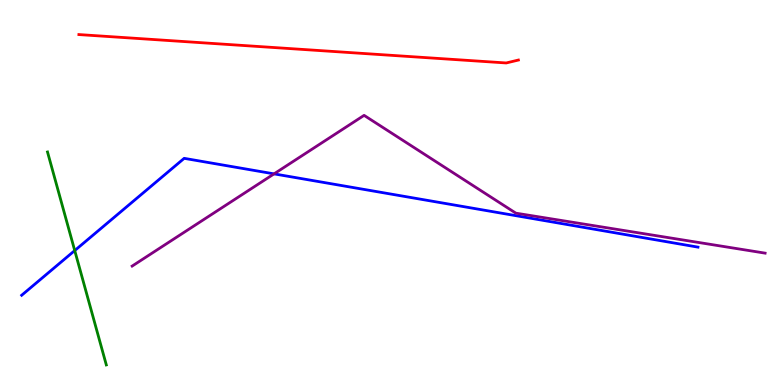[{'lines': ['blue', 'red'], 'intersections': []}, {'lines': ['green', 'red'], 'intersections': []}, {'lines': ['purple', 'red'], 'intersections': []}, {'lines': ['blue', 'green'], 'intersections': [{'x': 0.964, 'y': 3.49}]}, {'lines': ['blue', 'purple'], 'intersections': [{'x': 3.54, 'y': 5.48}]}, {'lines': ['green', 'purple'], 'intersections': []}]